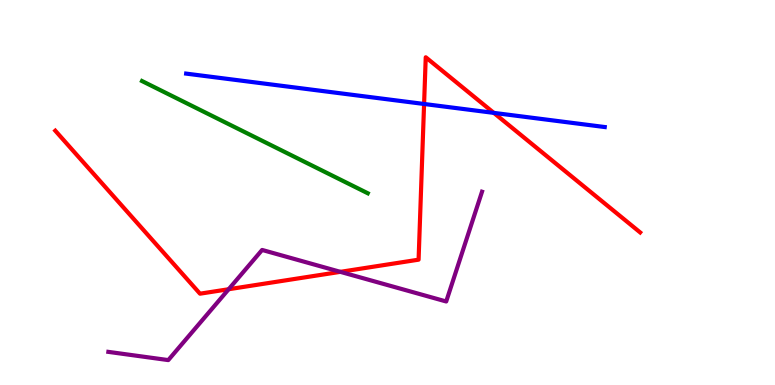[{'lines': ['blue', 'red'], 'intersections': [{'x': 5.47, 'y': 7.3}, {'x': 6.37, 'y': 7.07}]}, {'lines': ['green', 'red'], 'intersections': []}, {'lines': ['purple', 'red'], 'intersections': [{'x': 2.95, 'y': 2.49}, {'x': 4.39, 'y': 2.94}]}, {'lines': ['blue', 'green'], 'intersections': []}, {'lines': ['blue', 'purple'], 'intersections': []}, {'lines': ['green', 'purple'], 'intersections': []}]